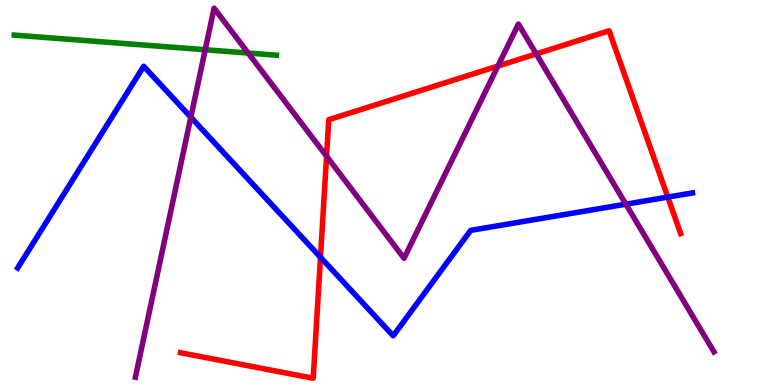[{'lines': ['blue', 'red'], 'intersections': [{'x': 4.14, 'y': 3.32}, {'x': 8.62, 'y': 4.88}]}, {'lines': ['green', 'red'], 'intersections': []}, {'lines': ['purple', 'red'], 'intersections': [{'x': 4.21, 'y': 5.94}, {'x': 6.42, 'y': 8.28}, {'x': 6.92, 'y': 8.6}]}, {'lines': ['blue', 'green'], 'intersections': []}, {'lines': ['blue', 'purple'], 'intersections': [{'x': 2.46, 'y': 6.96}, {'x': 8.08, 'y': 4.7}]}, {'lines': ['green', 'purple'], 'intersections': [{'x': 2.65, 'y': 8.71}, {'x': 3.2, 'y': 8.62}]}]